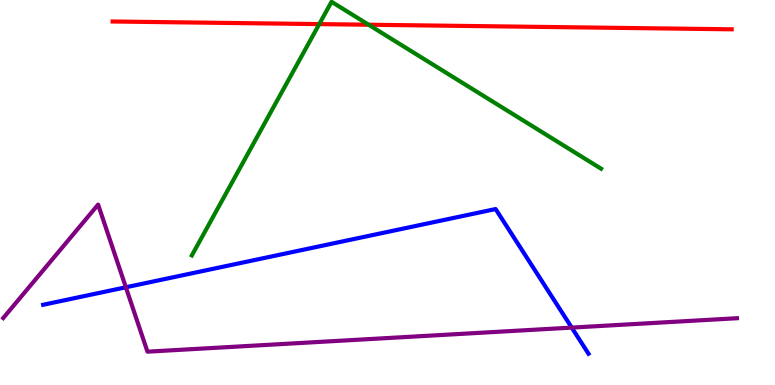[{'lines': ['blue', 'red'], 'intersections': []}, {'lines': ['green', 'red'], 'intersections': [{'x': 4.12, 'y': 9.37}, {'x': 4.76, 'y': 9.36}]}, {'lines': ['purple', 'red'], 'intersections': []}, {'lines': ['blue', 'green'], 'intersections': []}, {'lines': ['blue', 'purple'], 'intersections': [{'x': 1.62, 'y': 2.54}, {'x': 7.38, 'y': 1.49}]}, {'lines': ['green', 'purple'], 'intersections': []}]